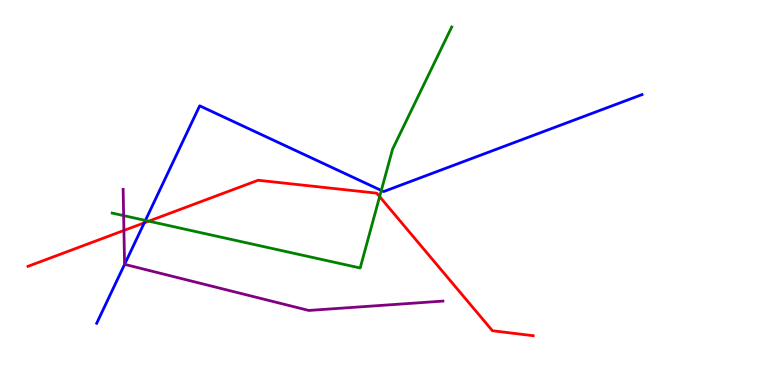[{'lines': ['blue', 'red'], 'intersections': [{'x': 1.86, 'y': 4.21}]}, {'lines': ['green', 'red'], 'intersections': [{'x': 1.92, 'y': 4.26}, {'x': 4.9, 'y': 4.89}]}, {'lines': ['purple', 'red'], 'intersections': [{'x': 1.6, 'y': 4.01}]}, {'lines': ['blue', 'green'], 'intersections': [{'x': 1.88, 'y': 4.27}, {'x': 4.92, 'y': 5.05}]}, {'lines': ['blue', 'purple'], 'intersections': [{'x': 1.61, 'y': 3.13}]}, {'lines': ['green', 'purple'], 'intersections': [{'x': 1.6, 'y': 4.4}]}]